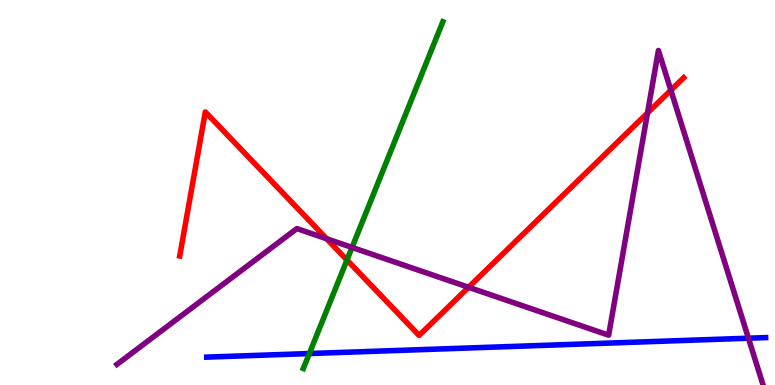[{'lines': ['blue', 'red'], 'intersections': []}, {'lines': ['green', 'red'], 'intersections': [{'x': 4.48, 'y': 3.25}]}, {'lines': ['purple', 'red'], 'intersections': [{'x': 4.21, 'y': 3.8}, {'x': 6.05, 'y': 2.54}, {'x': 8.35, 'y': 7.07}, {'x': 8.66, 'y': 7.66}]}, {'lines': ['blue', 'green'], 'intersections': [{'x': 3.99, 'y': 0.817}]}, {'lines': ['blue', 'purple'], 'intersections': [{'x': 9.66, 'y': 1.22}]}, {'lines': ['green', 'purple'], 'intersections': [{'x': 4.54, 'y': 3.57}]}]